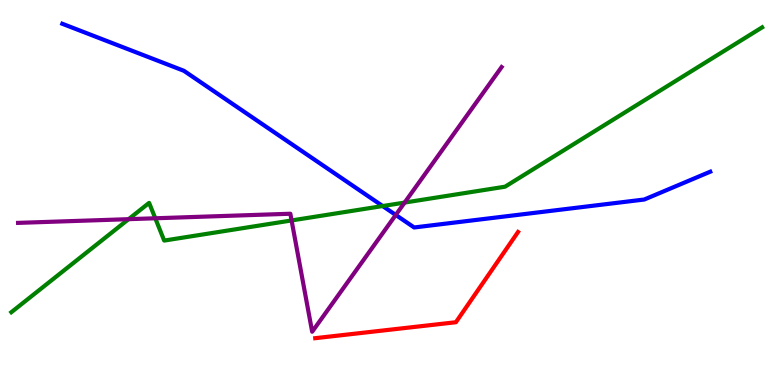[{'lines': ['blue', 'red'], 'intersections': []}, {'lines': ['green', 'red'], 'intersections': []}, {'lines': ['purple', 'red'], 'intersections': []}, {'lines': ['blue', 'green'], 'intersections': [{'x': 4.94, 'y': 4.65}]}, {'lines': ['blue', 'purple'], 'intersections': [{'x': 5.11, 'y': 4.42}]}, {'lines': ['green', 'purple'], 'intersections': [{'x': 1.66, 'y': 4.31}, {'x': 2.0, 'y': 4.33}, {'x': 3.76, 'y': 4.27}, {'x': 5.22, 'y': 4.74}]}]